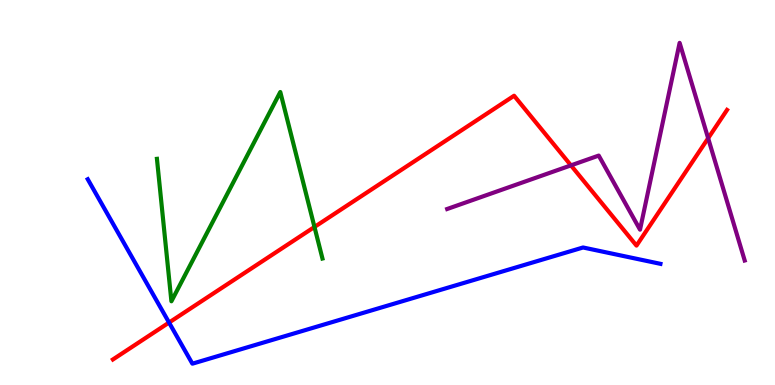[{'lines': ['blue', 'red'], 'intersections': [{'x': 2.18, 'y': 1.62}]}, {'lines': ['green', 'red'], 'intersections': [{'x': 4.06, 'y': 4.1}]}, {'lines': ['purple', 'red'], 'intersections': [{'x': 7.37, 'y': 5.7}, {'x': 9.14, 'y': 6.41}]}, {'lines': ['blue', 'green'], 'intersections': []}, {'lines': ['blue', 'purple'], 'intersections': []}, {'lines': ['green', 'purple'], 'intersections': []}]